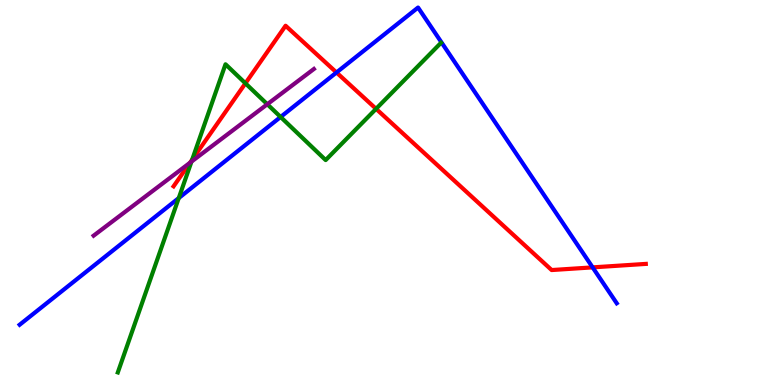[{'lines': ['blue', 'red'], 'intersections': [{'x': 4.34, 'y': 8.12}, {'x': 7.65, 'y': 3.06}]}, {'lines': ['green', 'red'], 'intersections': [{'x': 2.48, 'y': 5.85}, {'x': 3.17, 'y': 7.84}, {'x': 4.85, 'y': 7.17}]}, {'lines': ['purple', 'red'], 'intersections': [{'x': 2.45, 'y': 5.77}]}, {'lines': ['blue', 'green'], 'intersections': [{'x': 2.31, 'y': 4.86}, {'x': 3.62, 'y': 6.96}]}, {'lines': ['blue', 'purple'], 'intersections': []}, {'lines': ['green', 'purple'], 'intersections': [{'x': 2.47, 'y': 5.8}, {'x': 3.45, 'y': 7.29}]}]